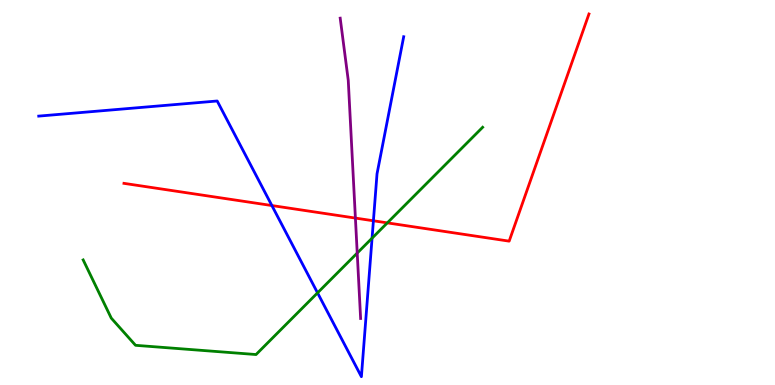[{'lines': ['blue', 'red'], 'intersections': [{'x': 3.51, 'y': 4.66}, {'x': 4.82, 'y': 4.27}]}, {'lines': ['green', 'red'], 'intersections': [{'x': 5.0, 'y': 4.21}]}, {'lines': ['purple', 'red'], 'intersections': [{'x': 4.59, 'y': 4.34}]}, {'lines': ['blue', 'green'], 'intersections': [{'x': 4.1, 'y': 2.39}, {'x': 4.8, 'y': 3.81}]}, {'lines': ['blue', 'purple'], 'intersections': []}, {'lines': ['green', 'purple'], 'intersections': [{'x': 4.61, 'y': 3.43}]}]